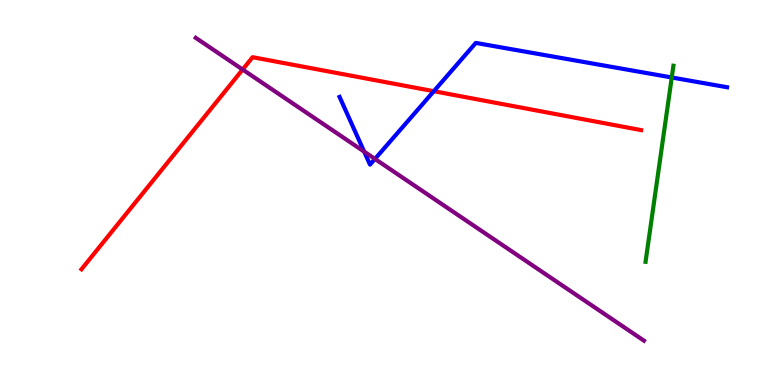[{'lines': ['blue', 'red'], 'intersections': [{'x': 5.6, 'y': 7.63}]}, {'lines': ['green', 'red'], 'intersections': []}, {'lines': ['purple', 'red'], 'intersections': [{'x': 3.13, 'y': 8.19}]}, {'lines': ['blue', 'green'], 'intersections': [{'x': 8.67, 'y': 7.99}]}, {'lines': ['blue', 'purple'], 'intersections': [{'x': 4.7, 'y': 6.06}, {'x': 4.84, 'y': 5.87}]}, {'lines': ['green', 'purple'], 'intersections': []}]